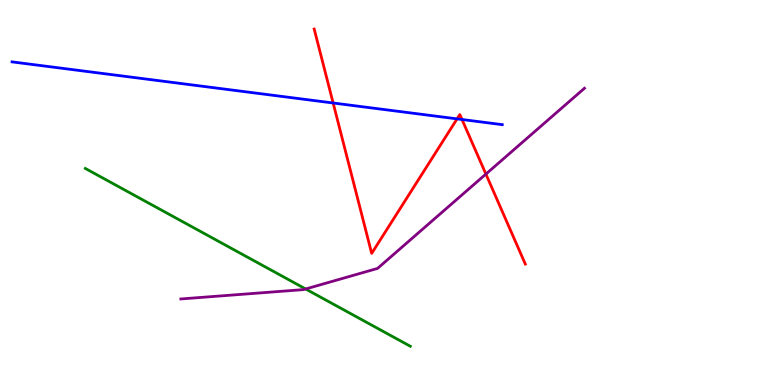[{'lines': ['blue', 'red'], 'intersections': [{'x': 4.3, 'y': 7.32}, {'x': 5.9, 'y': 6.91}, {'x': 5.96, 'y': 6.9}]}, {'lines': ['green', 'red'], 'intersections': []}, {'lines': ['purple', 'red'], 'intersections': [{'x': 6.27, 'y': 5.48}]}, {'lines': ['blue', 'green'], 'intersections': []}, {'lines': ['blue', 'purple'], 'intersections': []}, {'lines': ['green', 'purple'], 'intersections': [{'x': 3.94, 'y': 2.49}]}]